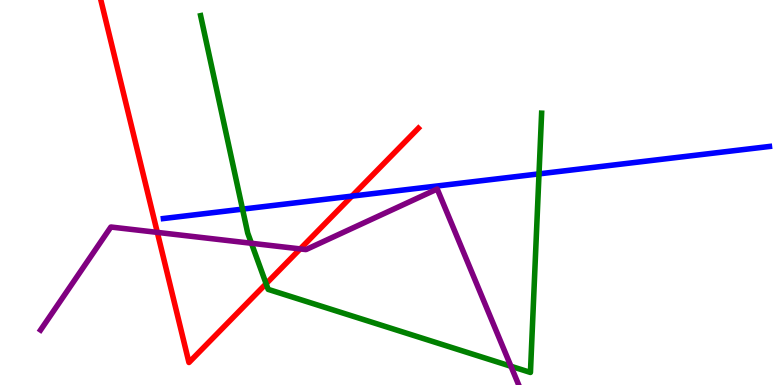[{'lines': ['blue', 'red'], 'intersections': [{'x': 4.54, 'y': 4.91}]}, {'lines': ['green', 'red'], 'intersections': [{'x': 3.43, 'y': 2.63}]}, {'lines': ['purple', 'red'], 'intersections': [{'x': 2.03, 'y': 3.96}, {'x': 3.87, 'y': 3.53}]}, {'lines': ['blue', 'green'], 'intersections': [{'x': 3.13, 'y': 4.57}, {'x': 6.95, 'y': 5.48}]}, {'lines': ['blue', 'purple'], 'intersections': []}, {'lines': ['green', 'purple'], 'intersections': [{'x': 3.24, 'y': 3.68}, {'x': 6.59, 'y': 0.486}]}]